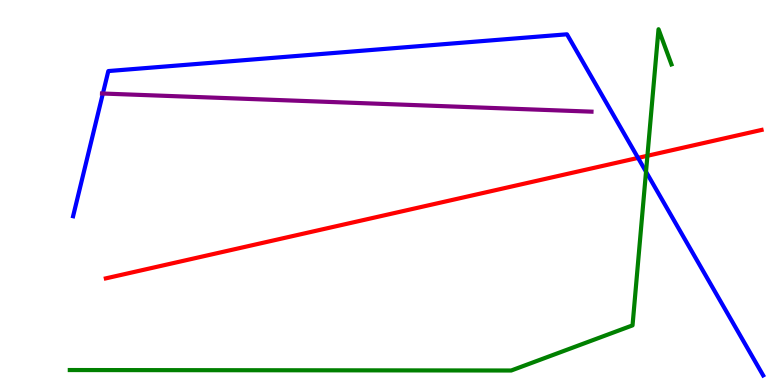[{'lines': ['blue', 'red'], 'intersections': [{'x': 8.23, 'y': 5.9}]}, {'lines': ['green', 'red'], 'intersections': [{'x': 8.35, 'y': 5.95}]}, {'lines': ['purple', 'red'], 'intersections': []}, {'lines': ['blue', 'green'], 'intersections': [{'x': 8.34, 'y': 5.54}]}, {'lines': ['blue', 'purple'], 'intersections': [{'x': 1.33, 'y': 7.57}]}, {'lines': ['green', 'purple'], 'intersections': []}]